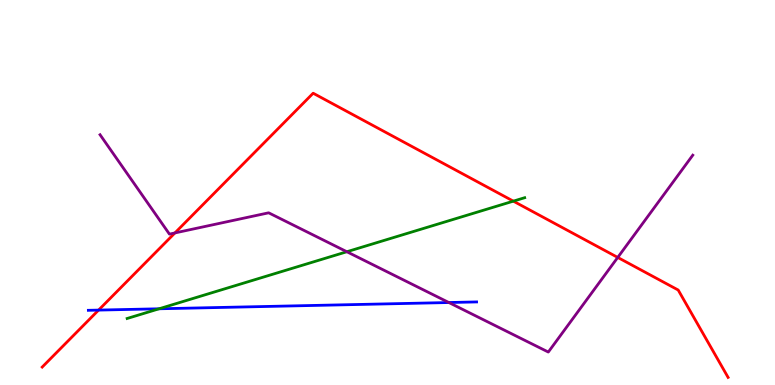[{'lines': ['blue', 'red'], 'intersections': [{'x': 1.27, 'y': 1.95}]}, {'lines': ['green', 'red'], 'intersections': [{'x': 6.62, 'y': 4.78}]}, {'lines': ['purple', 'red'], 'intersections': [{'x': 2.26, 'y': 3.95}, {'x': 7.97, 'y': 3.31}]}, {'lines': ['blue', 'green'], 'intersections': [{'x': 2.05, 'y': 1.98}]}, {'lines': ['blue', 'purple'], 'intersections': [{'x': 5.79, 'y': 2.14}]}, {'lines': ['green', 'purple'], 'intersections': [{'x': 4.48, 'y': 3.46}]}]